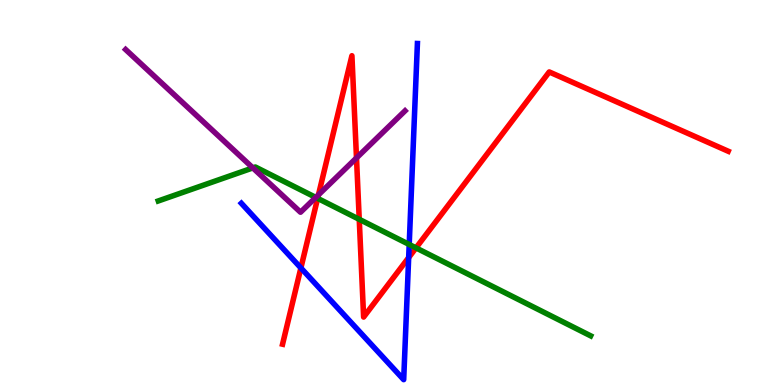[{'lines': ['blue', 'red'], 'intersections': [{'x': 3.88, 'y': 3.04}, {'x': 5.27, 'y': 3.31}]}, {'lines': ['green', 'red'], 'intersections': [{'x': 4.1, 'y': 4.85}, {'x': 4.64, 'y': 4.3}, {'x': 5.37, 'y': 3.56}]}, {'lines': ['purple', 'red'], 'intersections': [{'x': 4.11, 'y': 4.94}, {'x': 4.6, 'y': 5.9}]}, {'lines': ['blue', 'green'], 'intersections': [{'x': 5.28, 'y': 3.65}]}, {'lines': ['blue', 'purple'], 'intersections': []}, {'lines': ['green', 'purple'], 'intersections': [{'x': 3.26, 'y': 5.64}, {'x': 4.07, 'y': 4.87}]}]